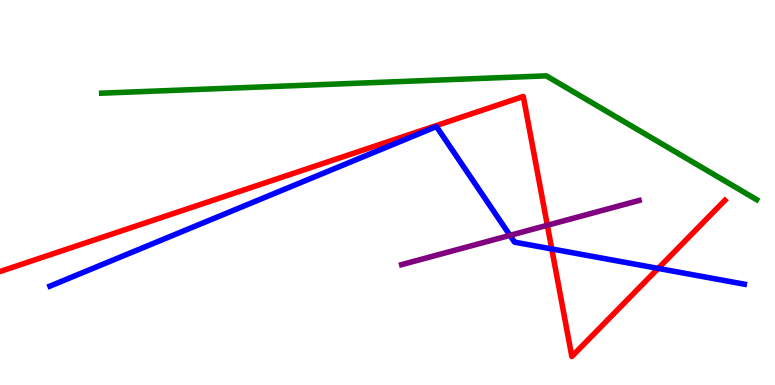[{'lines': ['blue', 'red'], 'intersections': [{'x': 7.12, 'y': 3.53}, {'x': 8.49, 'y': 3.03}]}, {'lines': ['green', 'red'], 'intersections': []}, {'lines': ['purple', 'red'], 'intersections': [{'x': 7.06, 'y': 4.15}]}, {'lines': ['blue', 'green'], 'intersections': []}, {'lines': ['blue', 'purple'], 'intersections': [{'x': 6.58, 'y': 3.89}]}, {'lines': ['green', 'purple'], 'intersections': []}]